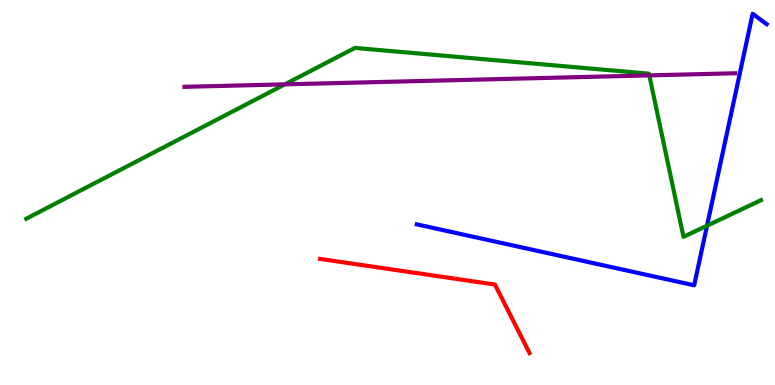[{'lines': ['blue', 'red'], 'intersections': []}, {'lines': ['green', 'red'], 'intersections': []}, {'lines': ['purple', 'red'], 'intersections': []}, {'lines': ['blue', 'green'], 'intersections': [{'x': 9.12, 'y': 4.14}]}, {'lines': ['blue', 'purple'], 'intersections': []}, {'lines': ['green', 'purple'], 'intersections': [{'x': 3.68, 'y': 7.81}, {'x': 8.38, 'y': 8.04}]}]